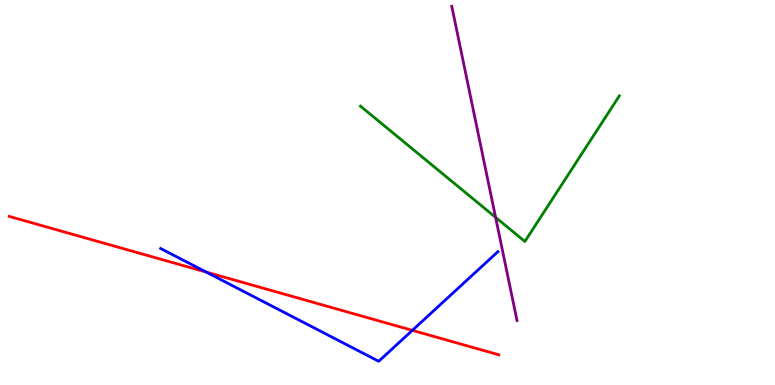[{'lines': ['blue', 'red'], 'intersections': [{'x': 2.66, 'y': 2.93}, {'x': 5.32, 'y': 1.42}]}, {'lines': ['green', 'red'], 'intersections': []}, {'lines': ['purple', 'red'], 'intersections': []}, {'lines': ['blue', 'green'], 'intersections': []}, {'lines': ['blue', 'purple'], 'intersections': []}, {'lines': ['green', 'purple'], 'intersections': [{'x': 6.39, 'y': 4.35}]}]